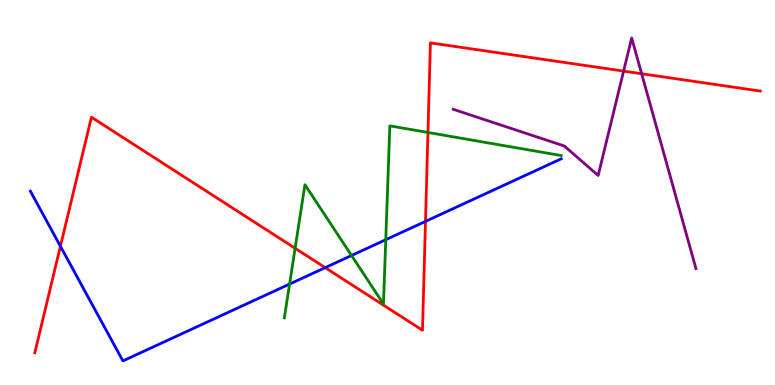[{'lines': ['blue', 'red'], 'intersections': [{'x': 0.78, 'y': 3.6}, {'x': 4.2, 'y': 3.05}, {'x': 5.49, 'y': 4.25}]}, {'lines': ['green', 'red'], 'intersections': [{'x': 3.81, 'y': 3.55}, {'x': 5.52, 'y': 6.56}]}, {'lines': ['purple', 'red'], 'intersections': [{'x': 8.05, 'y': 8.15}, {'x': 8.28, 'y': 8.08}]}, {'lines': ['blue', 'green'], 'intersections': [{'x': 3.74, 'y': 2.62}, {'x': 4.54, 'y': 3.36}, {'x': 4.98, 'y': 3.77}]}, {'lines': ['blue', 'purple'], 'intersections': []}, {'lines': ['green', 'purple'], 'intersections': []}]